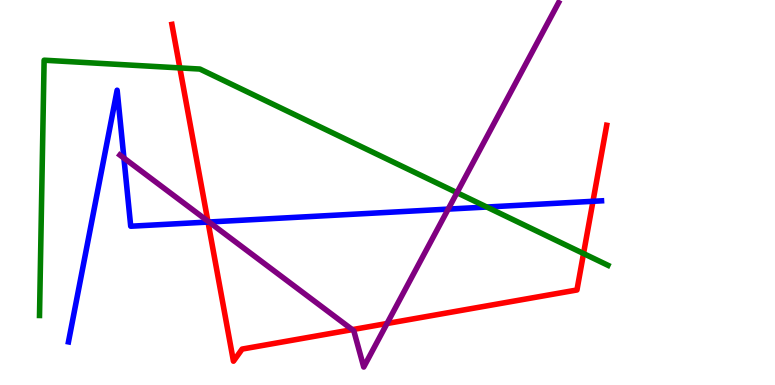[{'lines': ['blue', 'red'], 'intersections': [{'x': 2.68, 'y': 4.23}, {'x': 7.65, 'y': 4.77}]}, {'lines': ['green', 'red'], 'intersections': [{'x': 2.32, 'y': 8.24}, {'x': 7.53, 'y': 3.41}]}, {'lines': ['purple', 'red'], 'intersections': [{'x': 2.68, 'y': 4.26}, {'x': 4.55, 'y': 1.44}, {'x': 4.99, 'y': 1.6}]}, {'lines': ['blue', 'green'], 'intersections': [{'x': 6.28, 'y': 4.62}]}, {'lines': ['blue', 'purple'], 'intersections': [{'x': 1.6, 'y': 5.89}, {'x': 2.7, 'y': 4.23}, {'x': 5.78, 'y': 4.57}]}, {'lines': ['green', 'purple'], 'intersections': [{'x': 5.9, 'y': 5.0}]}]